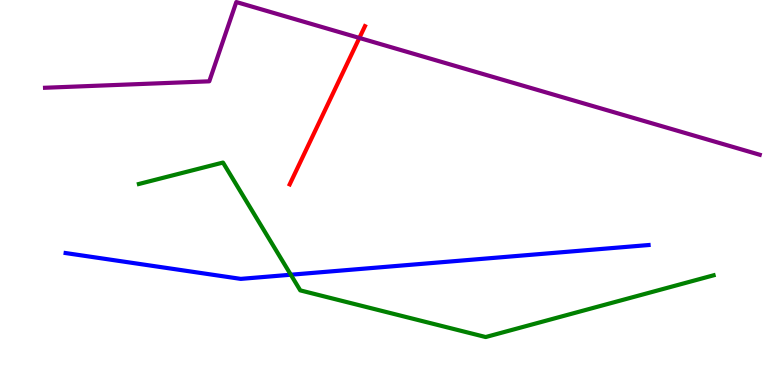[{'lines': ['blue', 'red'], 'intersections': []}, {'lines': ['green', 'red'], 'intersections': []}, {'lines': ['purple', 'red'], 'intersections': [{'x': 4.64, 'y': 9.01}]}, {'lines': ['blue', 'green'], 'intersections': [{'x': 3.75, 'y': 2.86}]}, {'lines': ['blue', 'purple'], 'intersections': []}, {'lines': ['green', 'purple'], 'intersections': []}]